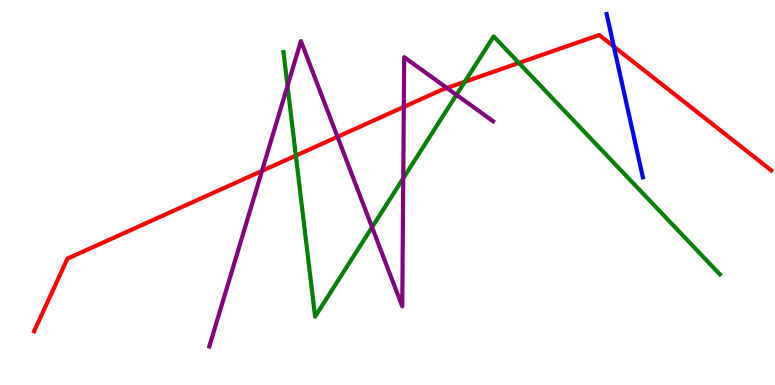[{'lines': ['blue', 'red'], 'intersections': [{'x': 7.92, 'y': 8.79}]}, {'lines': ['green', 'red'], 'intersections': [{'x': 3.82, 'y': 5.96}, {'x': 6.0, 'y': 7.88}, {'x': 6.7, 'y': 8.36}]}, {'lines': ['purple', 'red'], 'intersections': [{'x': 3.38, 'y': 5.56}, {'x': 4.35, 'y': 6.45}, {'x': 5.21, 'y': 7.22}, {'x': 5.77, 'y': 7.71}]}, {'lines': ['blue', 'green'], 'intersections': []}, {'lines': ['blue', 'purple'], 'intersections': []}, {'lines': ['green', 'purple'], 'intersections': [{'x': 3.71, 'y': 7.77}, {'x': 4.8, 'y': 4.1}, {'x': 5.2, 'y': 5.37}, {'x': 5.89, 'y': 7.54}]}]